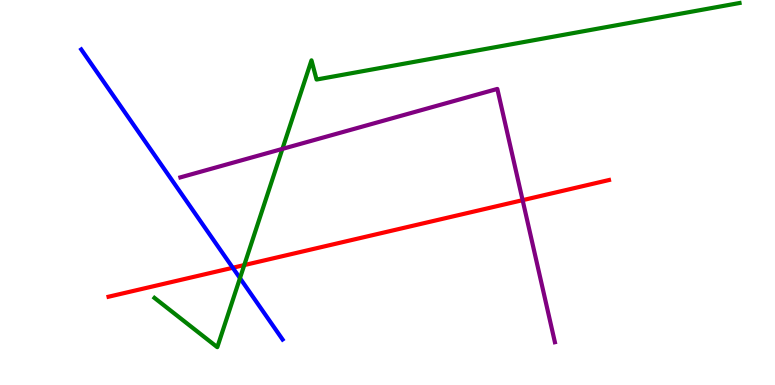[{'lines': ['blue', 'red'], 'intersections': [{'x': 3.0, 'y': 3.05}]}, {'lines': ['green', 'red'], 'intersections': [{'x': 3.15, 'y': 3.11}]}, {'lines': ['purple', 'red'], 'intersections': [{'x': 6.74, 'y': 4.8}]}, {'lines': ['blue', 'green'], 'intersections': [{'x': 3.1, 'y': 2.78}]}, {'lines': ['blue', 'purple'], 'intersections': []}, {'lines': ['green', 'purple'], 'intersections': [{'x': 3.64, 'y': 6.13}]}]